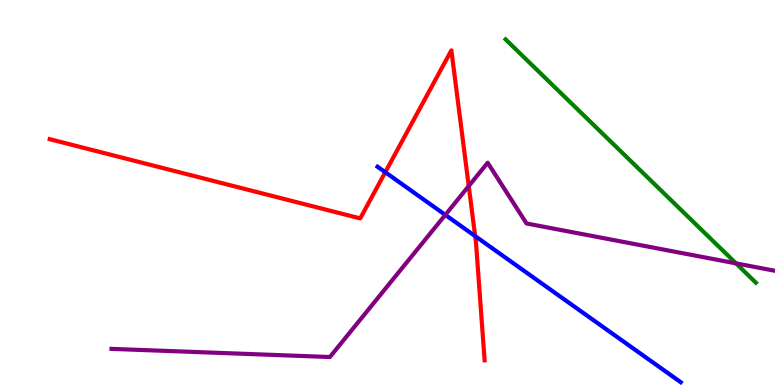[{'lines': ['blue', 'red'], 'intersections': [{'x': 4.97, 'y': 5.53}, {'x': 6.13, 'y': 3.87}]}, {'lines': ['green', 'red'], 'intersections': []}, {'lines': ['purple', 'red'], 'intersections': [{'x': 6.05, 'y': 5.17}]}, {'lines': ['blue', 'green'], 'intersections': []}, {'lines': ['blue', 'purple'], 'intersections': [{'x': 5.75, 'y': 4.42}]}, {'lines': ['green', 'purple'], 'intersections': [{'x': 9.5, 'y': 3.16}]}]